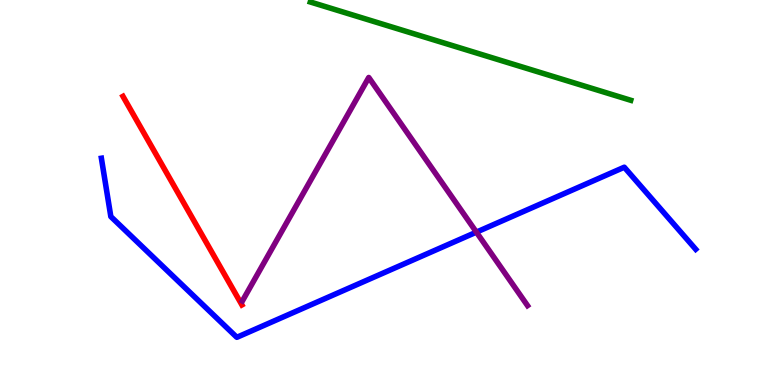[{'lines': ['blue', 'red'], 'intersections': []}, {'lines': ['green', 'red'], 'intersections': []}, {'lines': ['purple', 'red'], 'intersections': []}, {'lines': ['blue', 'green'], 'intersections': []}, {'lines': ['blue', 'purple'], 'intersections': [{'x': 6.15, 'y': 3.97}]}, {'lines': ['green', 'purple'], 'intersections': []}]